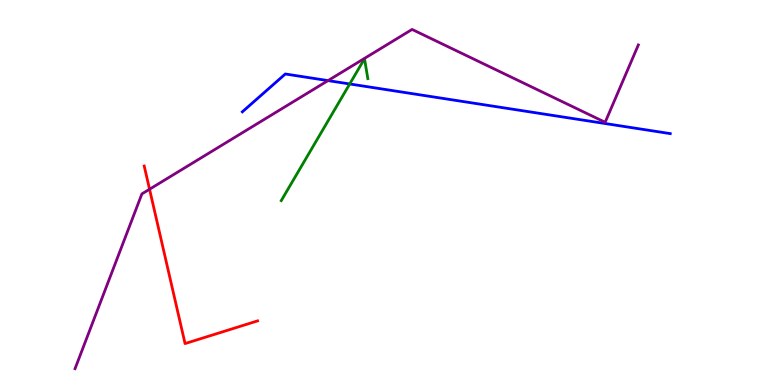[{'lines': ['blue', 'red'], 'intersections': []}, {'lines': ['green', 'red'], 'intersections': []}, {'lines': ['purple', 'red'], 'intersections': [{'x': 1.93, 'y': 5.08}]}, {'lines': ['blue', 'green'], 'intersections': [{'x': 4.51, 'y': 7.82}]}, {'lines': ['blue', 'purple'], 'intersections': [{'x': 4.23, 'y': 7.91}]}, {'lines': ['green', 'purple'], 'intersections': []}]